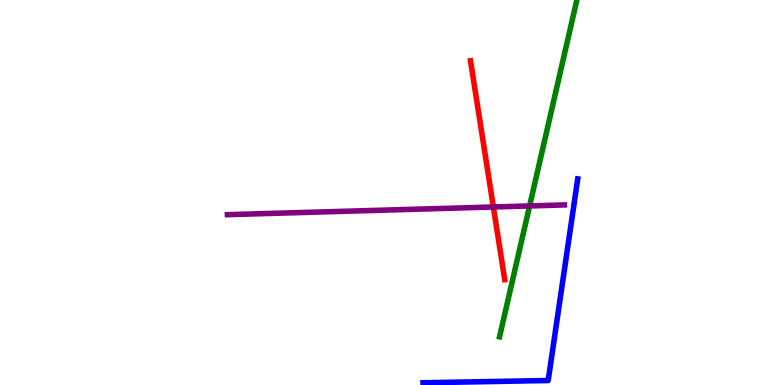[{'lines': ['blue', 'red'], 'intersections': []}, {'lines': ['green', 'red'], 'intersections': []}, {'lines': ['purple', 'red'], 'intersections': [{'x': 6.37, 'y': 4.62}]}, {'lines': ['blue', 'green'], 'intersections': []}, {'lines': ['blue', 'purple'], 'intersections': []}, {'lines': ['green', 'purple'], 'intersections': [{'x': 6.83, 'y': 4.65}]}]